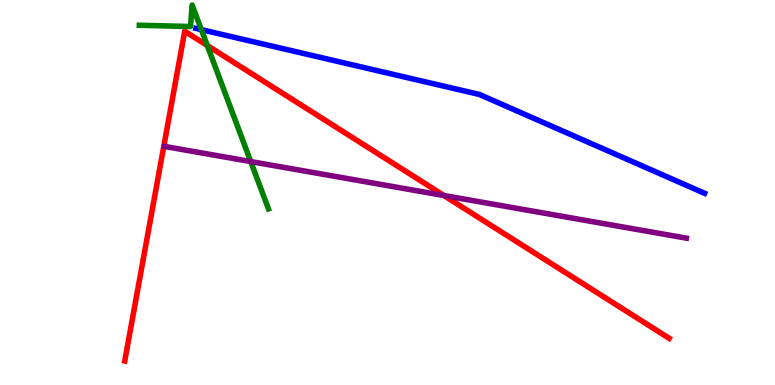[{'lines': ['blue', 'red'], 'intersections': []}, {'lines': ['green', 'red'], 'intersections': [{'x': 2.67, 'y': 8.82}]}, {'lines': ['purple', 'red'], 'intersections': [{'x': 5.73, 'y': 4.92}]}, {'lines': ['blue', 'green'], 'intersections': [{'x': 2.6, 'y': 9.23}]}, {'lines': ['blue', 'purple'], 'intersections': []}, {'lines': ['green', 'purple'], 'intersections': [{'x': 3.24, 'y': 5.8}]}]